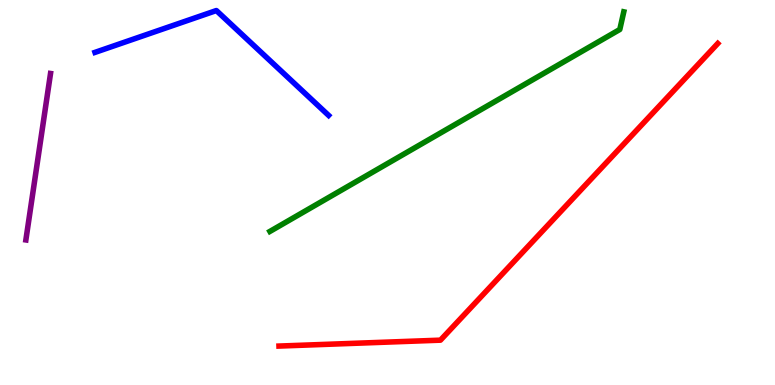[{'lines': ['blue', 'red'], 'intersections': []}, {'lines': ['green', 'red'], 'intersections': []}, {'lines': ['purple', 'red'], 'intersections': []}, {'lines': ['blue', 'green'], 'intersections': []}, {'lines': ['blue', 'purple'], 'intersections': []}, {'lines': ['green', 'purple'], 'intersections': []}]